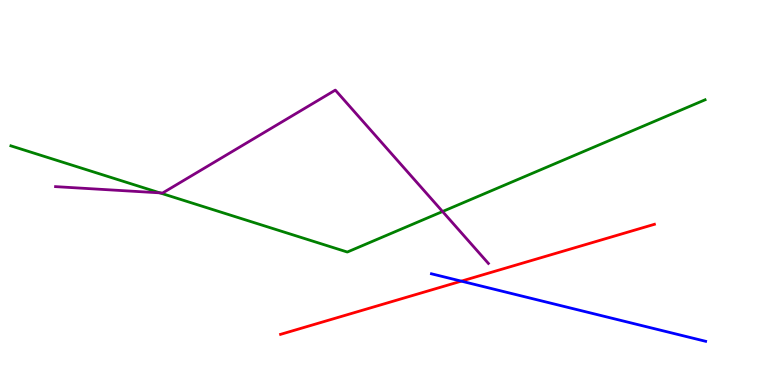[{'lines': ['blue', 'red'], 'intersections': [{'x': 5.95, 'y': 2.7}]}, {'lines': ['green', 'red'], 'intersections': []}, {'lines': ['purple', 'red'], 'intersections': []}, {'lines': ['blue', 'green'], 'intersections': []}, {'lines': ['blue', 'purple'], 'intersections': []}, {'lines': ['green', 'purple'], 'intersections': [{'x': 2.06, 'y': 4.99}, {'x': 5.71, 'y': 4.51}]}]